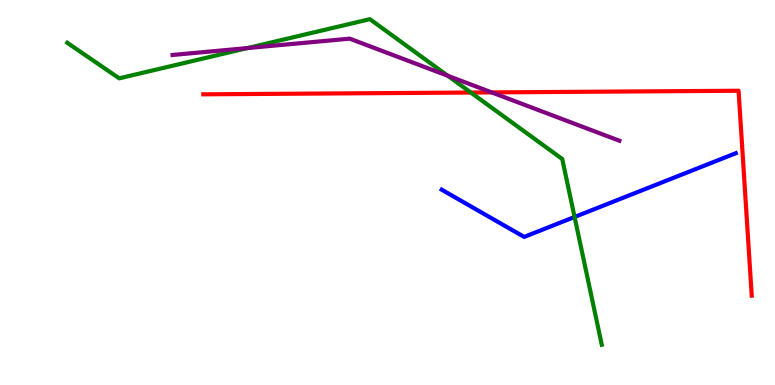[{'lines': ['blue', 'red'], 'intersections': []}, {'lines': ['green', 'red'], 'intersections': [{'x': 6.08, 'y': 7.6}]}, {'lines': ['purple', 'red'], 'intersections': [{'x': 6.34, 'y': 7.6}]}, {'lines': ['blue', 'green'], 'intersections': [{'x': 7.41, 'y': 4.36}]}, {'lines': ['blue', 'purple'], 'intersections': []}, {'lines': ['green', 'purple'], 'intersections': [{'x': 3.19, 'y': 8.75}, {'x': 5.78, 'y': 8.03}]}]